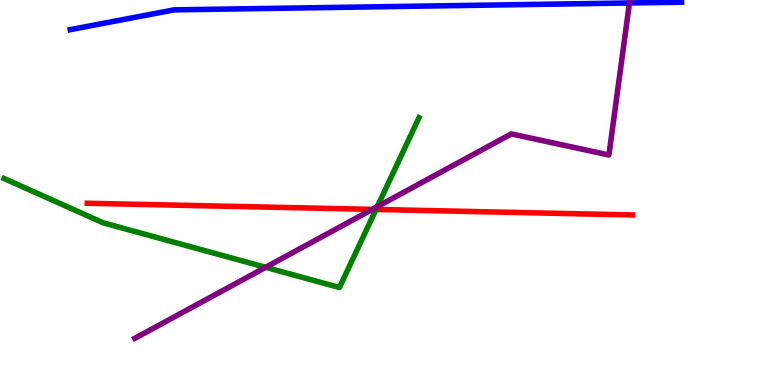[{'lines': ['blue', 'red'], 'intersections': []}, {'lines': ['green', 'red'], 'intersections': [{'x': 4.85, 'y': 4.56}]}, {'lines': ['purple', 'red'], 'intersections': [{'x': 4.8, 'y': 4.56}]}, {'lines': ['blue', 'green'], 'intersections': []}, {'lines': ['blue', 'purple'], 'intersections': [{'x': 8.12, 'y': 9.92}]}, {'lines': ['green', 'purple'], 'intersections': [{'x': 3.43, 'y': 3.06}, {'x': 4.87, 'y': 4.63}]}]